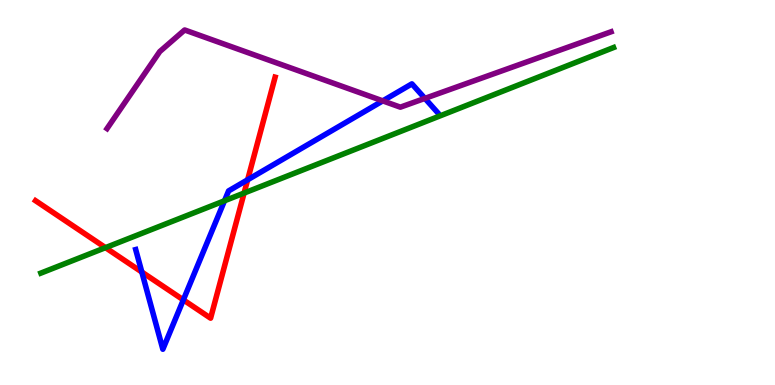[{'lines': ['blue', 'red'], 'intersections': [{'x': 1.83, 'y': 2.93}, {'x': 2.37, 'y': 2.21}, {'x': 3.2, 'y': 5.33}]}, {'lines': ['green', 'red'], 'intersections': [{'x': 1.36, 'y': 3.57}, {'x': 3.15, 'y': 4.99}]}, {'lines': ['purple', 'red'], 'intersections': []}, {'lines': ['blue', 'green'], 'intersections': [{'x': 2.9, 'y': 4.79}]}, {'lines': ['blue', 'purple'], 'intersections': [{'x': 4.94, 'y': 7.38}, {'x': 5.48, 'y': 7.44}]}, {'lines': ['green', 'purple'], 'intersections': []}]